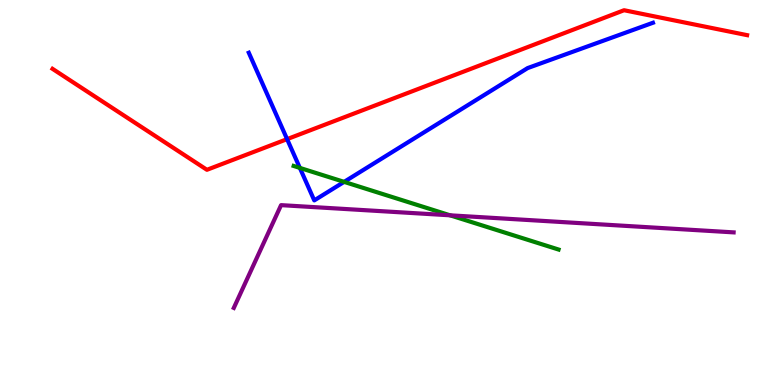[{'lines': ['blue', 'red'], 'intersections': [{'x': 3.7, 'y': 6.39}]}, {'lines': ['green', 'red'], 'intersections': []}, {'lines': ['purple', 'red'], 'intersections': []}, {'lines': ['blue', 'green'], 'intersections': [{'x': 3.87, 'y': 5.64}, {'x': 4.44, 'y': 5.28}]}, {'lines': ['blue', 'purple'], 'intersections': []}, {'lines': ['green', 'purple'], 'intersections': [{'x': 5.81, 'y': 4.41}]}]